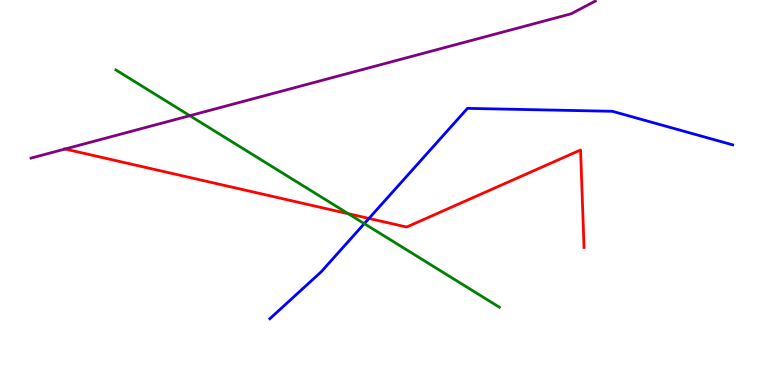[{'lines': ['blue', 'red'], 'intersections': [{'x': 4.76, 'y': 4.33}]}, {'lines': ['green', 'red'], 'intersections': [{'x': 4.49, 'y': 4.45}]}, {'lines': ['purple', 'red'], 'intersections': [{'x': 0.84, 'y': 6.13}]}, {'lines': ['blue', 'green'], 'intersections': [{'x': 4.7, 'y': 4.19}]}, {'lines': ['blue', 'purple'], 'intersections': []}, {'lines': ['green', 'purple'], 'intersections': [{'x': 2.45, 'y': 7.0}]}]